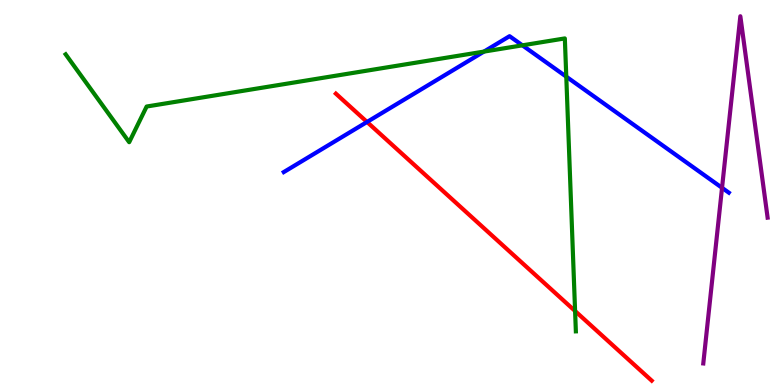[{'lines': ['blue', 'red'], 'intersections': [{'x': 4.74, 'y': 6.83}]}, {'lines': ['green', 'red'], 'intersections': [{'x': 7.42, 'y': 1.92}]}, {'lines': ['purple', 'red'], 'intersections': []}, {'lines': ['blue', 'green'], 'intersections': [{'x': 6.24, 'y': 8.66}, {'x': 6.74, 'y': 8.82}, {'x': 7.31, 'y': 8.01}]}, {'lines': ['blue', 'purple'], 'intersections': [{'x': 9.32, 'y': 5.12}]}, {'lines': ['green', 'purple'], 'intersections': []}]